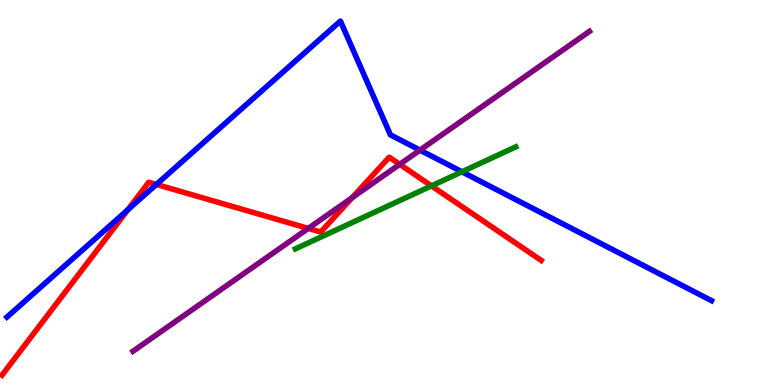[{'lines': ['blue', 'red'], 'intersections': [{'x': 1.65, 'y': 4.55}, {'x': 2.02, 'y': 5.21}]}, {'lines': ['green', 'red'], 'intersections': [{'x': 5.57, 'y': 5.17}]}, {'lines': ['purple', 'red'], 'intersections': [{'x': 3.98, 'y': 4.07}, {'x': 4.54, 'y': 4.87}, {'x': 5.16, 'y': 5.73}]}, {'lines': ['blue', 'green'], 'intersections': [{'x': 5.96, 'y': 5.54}]}, {'lines': ['blue', 'purple'], 'intersections': [{'x': 5.42, 'y': 6.1}]}, {'lines': ['green', 'purple'], 'intersections': []}]